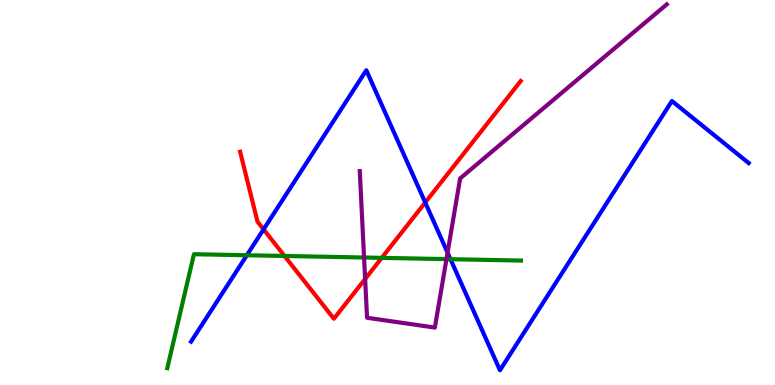[{'lines': ['blue', 'red'], 'intersections': [{'x': 3.4, 'y': 4.04}, {'x': 5.49, 'y': 4.74}]}, {'lines': ['green', 'red'], 'intersections': [{'x': 3.67, 'y': 3.35}, {'x': 4.93, 'y': 3.3}]}, {'lines': ['purple', 'red'], 'intersections': [{'x': 4.71, 'y': 2.75}]}, {'lines': ['blue', 'green'], 'intersections': [{'x': 3.19, 'y': 3.37}, {'x': 5.81, 'y': 3.27}]}, {'lines': ['blue', 'purple'], 'intersections': [{'x': 5.78, 'y': 3.44}]}, {'lines': ['green', 'purple'], 'intersections': [{'x': 4.7, 'y': 3.31}, {'x': 5.76, 'y': 3.27}]}]